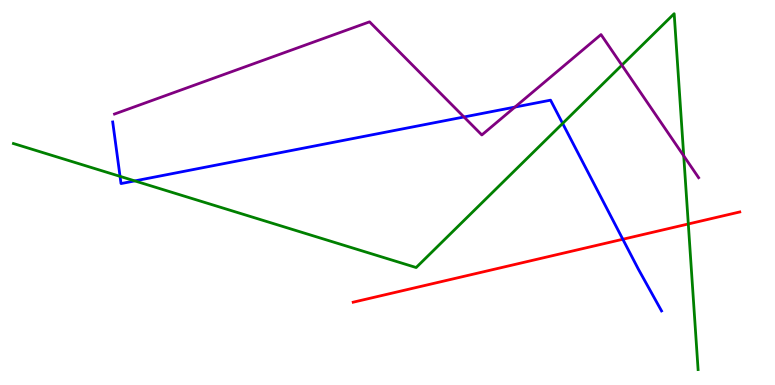[{'lines': ['blue', 'red'], 'intersections': [{'x': 8.04, 'y': 3.79}]}, {'lines': ['green', 'red'], 'intersections': [{'x': 8.88, 'y': 4.18}]}, {'lines': ['purple', 'red'], 'intersections': []}, {'lines': ['blue', 'green'], 'intersections': [{'x': 1.55, 'y': 5.42}, {'x': 1.74, 'y': 5.3}, {'x': 7.26, 'y': 6.79}]}, {'lines': ['blue', 'purple'], 'intersections': [{'x': 5.99, 'y': 6.96}, {'x': 6.64, 'y': 7.22}]}, {'lines': ['green', 'purple'], 'intersections': [{'x': 8.02, 'y': 8.31}, {'x': 8.82, 'y': 5.95}]}]